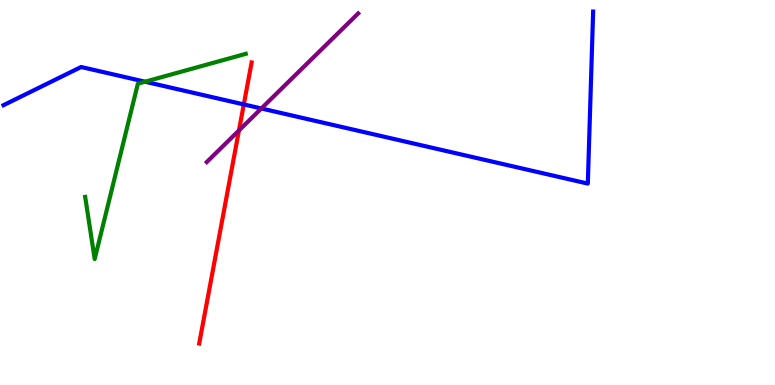[{'lines': ['blue', 'red'], 'intersections': [{'x': 3.15, 'y': 7.29}]}, {'lines': ['green', 'red'], 'intersections': []}, {'lines': ['purple', 'red'], 'intersections': [{'x': 3.08, 'y': 6.61}]}, {'lines': ['blue', 'green'], 'intersections': [{'x': 1.87, 'y': 7.88}]}, {'lines': ['blue', 'purple'], 'intersections': [{'x': 3.37, 'y': 7.18}]}, {'lines': ['green', 'purple'], 'intersections': []}]